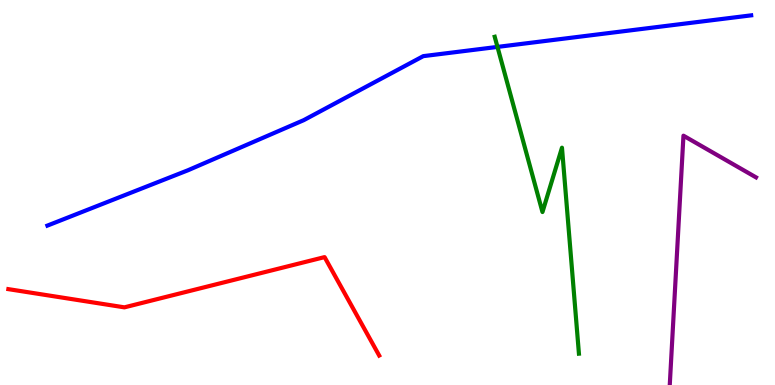[{'lines': ['blue', 'red'], 'intersections': []}, {'lines': ['green', 'red'], 'intersections': []}, {'lines': ['purple', 'red'], 'intersections': []}, {'lines': ['blue', 'green'], 'intersections': [{'x': 6.42, 'y': 8.78}]}, {'lines': ['blue', 'purple'], 'intersections': []}, {'lines': ['green', 'purple'], 'intersections': []}]